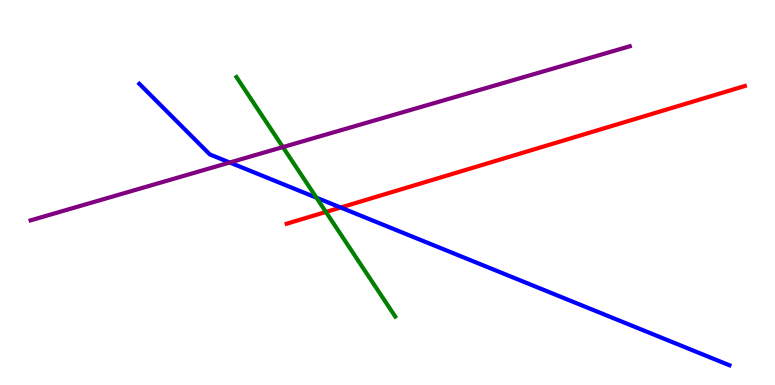[{'lines': ['blue', 'red'], 'intersections': [{'x': 4.4, 'y': 4.61}]}, {'lines': ['green', 'red'], 'intersections': [{'x': 4.21, 'y': 4.49}]}, {'lines': ['purple', 'red'], 'intersections': []}, {'lines': ['blue', 'green'], 'intersections': [{'x': 4.08, 'y': 4.87}]}, {'lines': ['blue', 'purple'], 'intersections': [{'x': 2.96, 'y': 5.78}]}, {'lines': ['green', 'purple'], 'intersections': [{'x': 3.65, 'y': 6.18}]}]